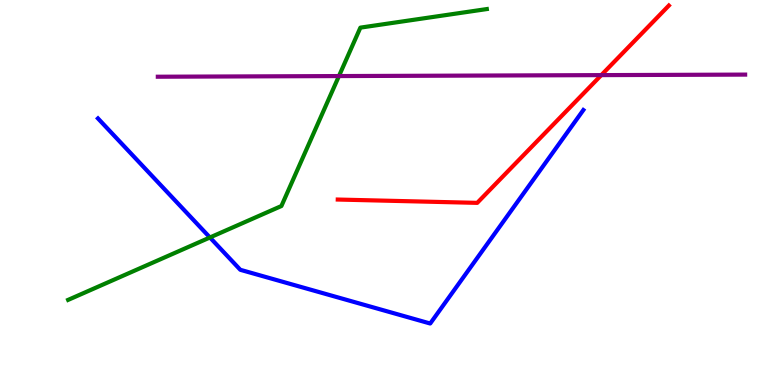[{'lines': ['blue', 'red'], 'intersections': []}, {'lines': ['green', 'red'], 'intersections': []}, {'lines': ['purple', 'red'], 'intersections': [{'x': 7.76, 'y': 8.05}]}, {'lines': ['blue', 'green'], 'intersections': [{'x': 2.71, 'y': 3.83}]}, {'lines': ['blue', 'purple'], 'intersections': []}, {'lines': ['green', 'purple'], 'intersections': [{'x': 4.37, 'y': 8.02}]}]